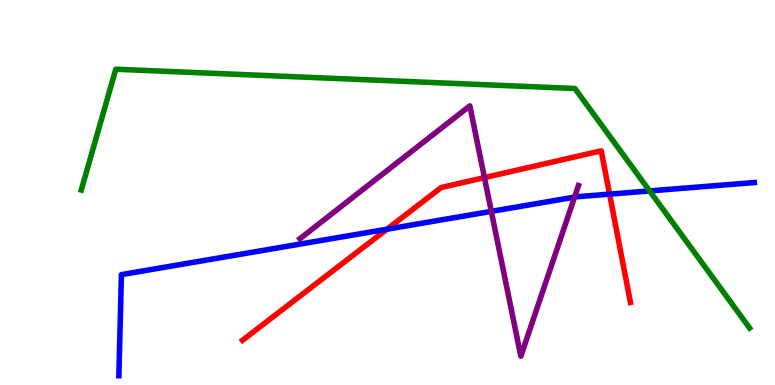[{'lines': ['blue', 'red'], 'intersections': [{'x': 4.99, 'y': 4.05}, {'x': 7.87, 'y': 4.96}]}, {'lines': ['green', 'red'], 'intersections': []}, {'lines': ['purple', 'red'], 'intersections': [{'x': 6.25, 'y': 5.39}]}, {'lines': ['blue', 'green'], 'intersections': [{'x': 8.38, 'y': 5.04}]}, {'lines': ['blue', 'purple'], 'intersections': [{'x': 6.34, 'y': 4.51}, {'x': 7.41, 'y': 4.88}]}, {'lines': ['green', 'purple'], 'intersections': []}]